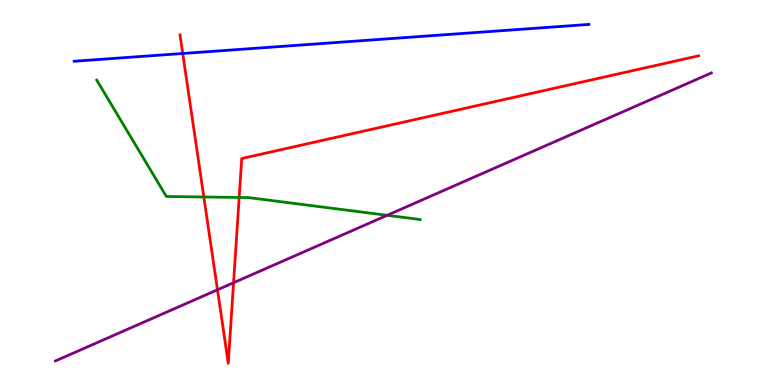[{'lines': ['blue', 'red'], 'intersections': [{'x': 2.36, 'y': 8.61}]}, {'lines': ['green', 'red'], 'intersections': [{'x': 2.63, 'y': 4.88}, {'x': 3.09, 'y': 4.87}]}, {'lines': ['purple', 'red'], 'intersections': [{'x': 2.81, 'y': 2.47}, {'x': 3.01, 'y': 2.66}]}, {'lines': ['blue', 'green'], 'intersections': []}, {'lines': ['blue', 'purple'], 'intersections': []}, {'lines': ['green', 'purple'], 'intersections': [{'x': 5.0, 'y': 4.41}]}]